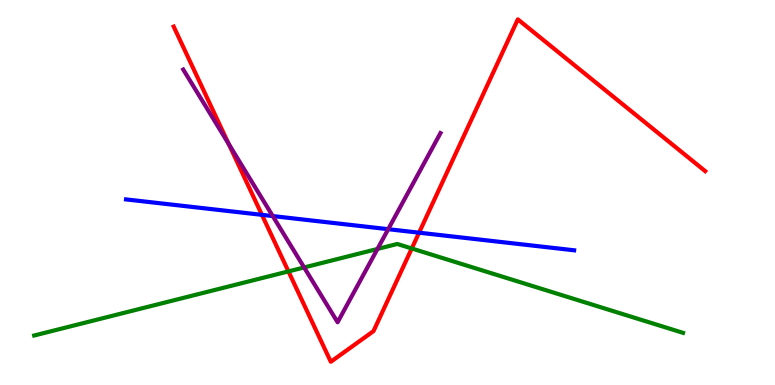[{'lines': ['blue', 'red'], 'intersections': [{'x': 3.38, 'y': 4.42}, {'x': 5.41, 'y': 3.96}]}, {'lines': ['green', 'red'], 'intersections': [{'x': 3.72, 'y': 2.95}, {'x': 5.31, 'y': 3.55}]}, {'lines': ['purple', 'red'], 'intersections': [{'x': 2.95, 'y': 6.26}]}, {'lines': ['blue', 'green'], 'intersections': []}, {'lines': ['blue', 'purple'], 'intersections': [{'x': 3.52, 'y': 4.39}, {'x': 5.01, 'y': 4.05}]}, {'lines': ['green', 'purple'], 'intersections': [{'x': 3.92, 'y': 3.05}, {'x': 4.87, 'y': 3.53}]}]